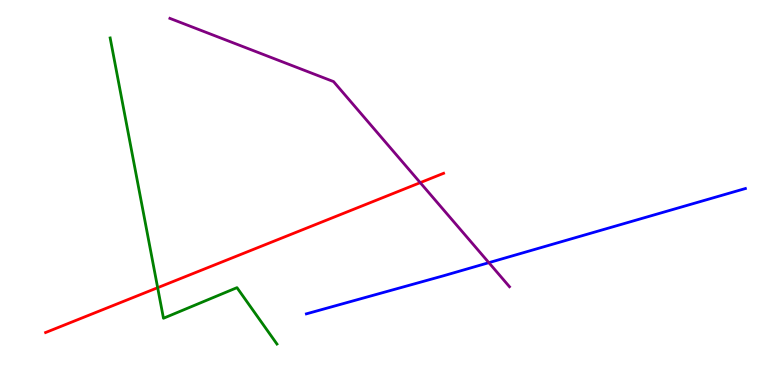[{'lines': ['blue', 'red'], 'intersections': []}, {'lines': ['green', 'red'], 'intersections': [{'x': 2.03, 'y': 2.53}]}, {'lines': ['purple', 'red'], 'intersections': [{'x': 5.42, 'y': 5.26}]}, {'lines': ['blue', 'green'], 'intersections': []}, {'lines': ['blue', 'purple'], 'intersections': [{'x': 6.31, 'y': 3.18}]}, {'lines': ['green', 'purple'], 'intersections': []}]